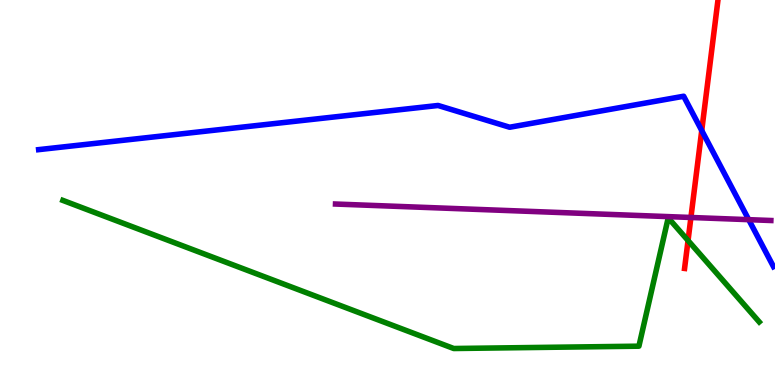[{'lines': ['blue', 'red'], 'intersections': [{'x': 9.05, 'y': 6.61}]}, {'lines': ['green', 'red'], 'intersections': [{'x': 8.88, 'y': 3.75}]}, {'lines': ['purple', 'red'], 'intersections': [{'x': 8.92, 'y': 4.35}]}, {'lines': ['blue', 'green'], 'intersections': []}, {'lines': ['blue', 'purple'], 'intersections': [{'x': 9.66, 'y': 4.29}]}, {'lines': ['green', 'purple'], 'intersections': []}]